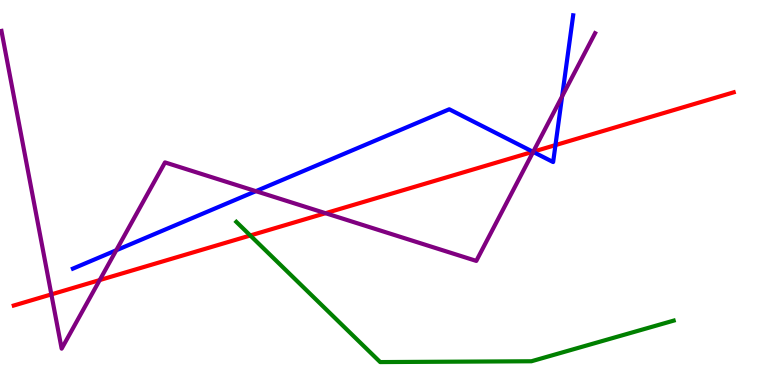[{'lines': ['blue', 'red'], 'intersections': [{'x': 6.88, 'y': 6.06}, {'x': 7.17, 'y': 6.23}]}, {'lines': ['green', 'red'], 'intersections': [{'x': 3.23, 'y': 3.88}]}, {'lines': ['purple', 'red'], 'intersections': [{'x': 0.663, 'y': 2.35}, {'x': 1.29, 'y': 2.73}, {'x': 4.2, 'y': 4.46}, {'x': 6.88, 'y': 6.06}]}, {'lines': ['blue', 'green'], 'intersections': []}, {'lines': ['blue', 'purple'], 'intersections': [{'x': 1.5, 'y': 3.5}, {'x': 3.3, 'y': 5.03}, {'x': 6.88, 'y': 6.05}, {'x': 7.25, 'y': 7.5}]}, {'lines': ['green', 'purple'], 'intersections': []}]